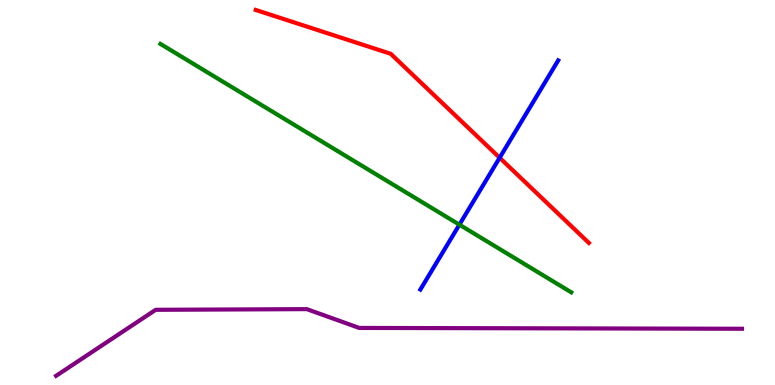[{'lines': ['blue', 'red'], 'intersections': [{'x': 6.45, 'y': 5.9}]}, {'lines': ['green', 'red'], 'intersections': []}, {'lines': ['purple', 'red'], 'intersections': []}, {'lines': ['blue', 'green'], 'intersections': [{'x': 5.93, 'y': 4.16}]}, {'lines': ['blue', 'purple'], 'intersections': []}, {'lines': ['green', 'purple'], 'intersections': []}]